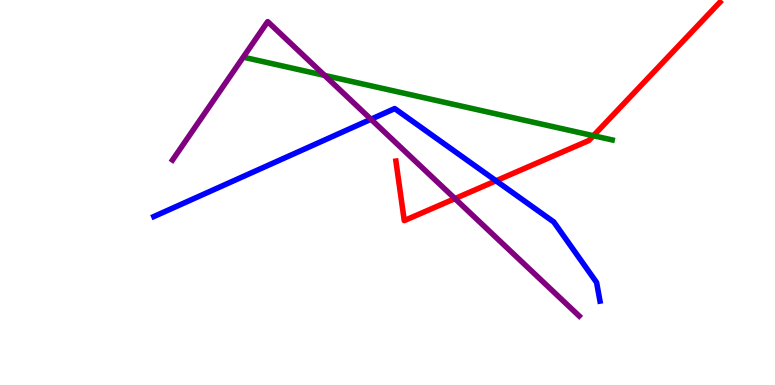[{'lines': ['blue', 'red'], 'intersections': [{'x': 6.4, 'y': 5.3}]}, {'lines': ['green', 'red'], 'intersections': [{'x': 7.66, 'y': 6.47}]}, {'lines': ['purple', 'red'], 'intersections': [{'x': 5.87, 'y': 4.84}]}, {'lines': ['blue', 'green'], 'intersections': []}, {'lines': ['blue', 'purple'], 'intersections': [{'x': 4.79, 'y': 6.9}]}, {'lines': ['green', 'purple'], 'intersections': [{'x': 4.19, 'y': 8.04}]}]